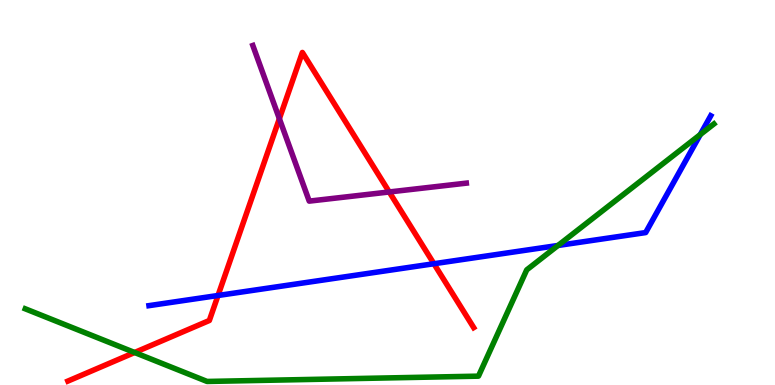[{'lines': ['blue', 'red'], 'intersections': [{'x': 2.81, 'y': 2.32}, {'x': 5.6, 'y': 3.15}]}, {'lines': ['green', 'red'], 'intersections': [{'x': 1.74, 'y': 0.844}]}, {'lines': ['purple', 'red'], 'intersections': [{'x': 3.6, 'y': 6.92}, {'x': 5.02, 'y': 5.01}]}, {'lines': ['blue', 'green'], 'intersections': [{'x': 7.2, 'y': 3.62}, {'x': 9.04, 'y': 6.5}]}, {'lines': ['blue', 'purple'], 'intersections': []}, {'lines': ['green', 'purple'], 'intersections': []}]